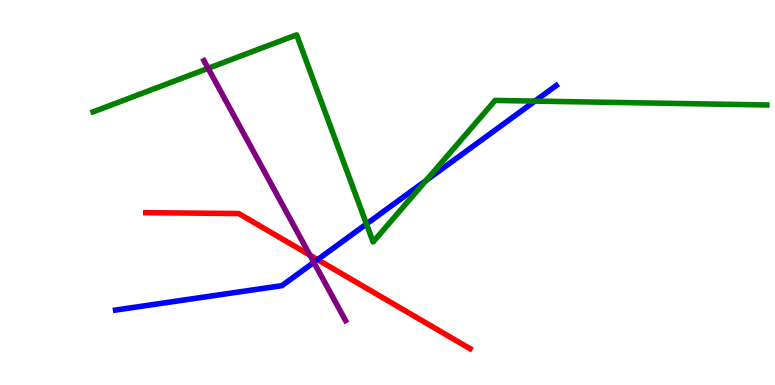[{'lines': ['blue', 'red'], 'intersections': [{'x': 4.1, 'y': 3.26}]}, {'lines': ['green', 'red'], 'intersections': []}, {'lines': ['purple', 'red'], 'intersections': [{'x': 4.0, 'y': 3.37}]}, {'lines': ['blue', 'green'], 'intersections': [{'x': 4.73, 'y': 4.18}, {'x': 5.5, 'y': 5.31}, {'x': 6.9, 'y': 7.37}]}, {'lines': ['blue', 'purple'], 'intersections': [{'x': 4.05, 'y': 3.19}]}, {'lines': ['green', 'purple'], 'intersections': [{'x': 2.69, 'y': 8.23}]}]